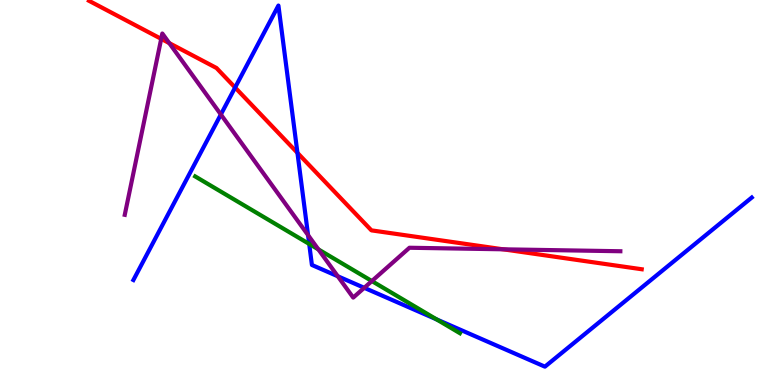[{'lines': ['blue', 'red'], 'intersections': [{'x': 3.03, 'y': 7.73}, {'x': 3.84, 'y': 6.03}]}, {'lines': ['green', 'red'], 'intersections': []}, {'lines': ['purple', 'red'], 'intersections': [{'x': 2.08, 'y': 8.99}, {'x': 2.18, 'y': 8.88}, {'x': 6.49, 'y': 3.52}]}, {'lines': ['blue', 'green'], 'intersections': [{'x': 3.99, 'y': 3.66}, {'x': 5.63, 'y': 1.7}]}, {'lines': ['blue', 'purple'], 'intersections': [{'x': 2.85, 'y': 7.03}, {'x': 3.98, 'y': 3.89}, {'x': 4.36, 'y': 2.82}, {'x': 4.7, 'y': 2.52}]}, {'lines': ['green', 'purple'], 'intersections': [{'x': 4.11, 'y': 3.52}, {'x': 4.8, 'y': 2.7}]}]